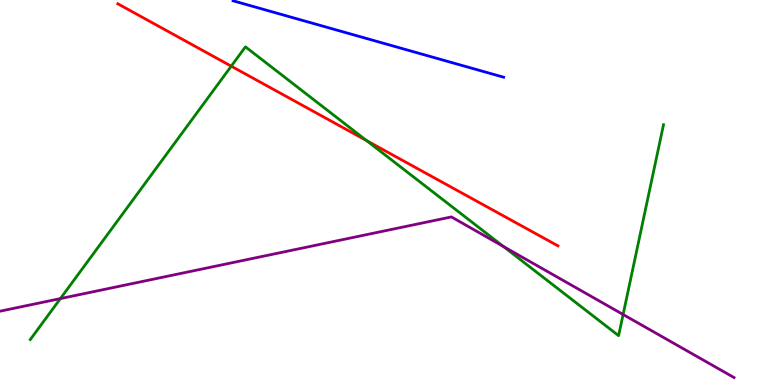[{'lines': ['blue', 'red'], 'intersections': []}, {'lines': ['green', 'red'], 'intersections': [{'x': 2.98, 'y': 8.28}, {'x': 4.73, 'y': 6.35}]}, {'lines': ['purple', 'red'], 'intersections': []}, {'lines': ['blue', 'green'], 'intersections': []}, {'lines': ['blue', 'purple'], 'intersections': []}, {'lines': ['green', 'purple'], 'intersections': [{'x': 0.779, 'y': 2.24}, {'x': 6.49, 'y': 3.6}, {'x': 8.04, 'y': 1.83}]}]